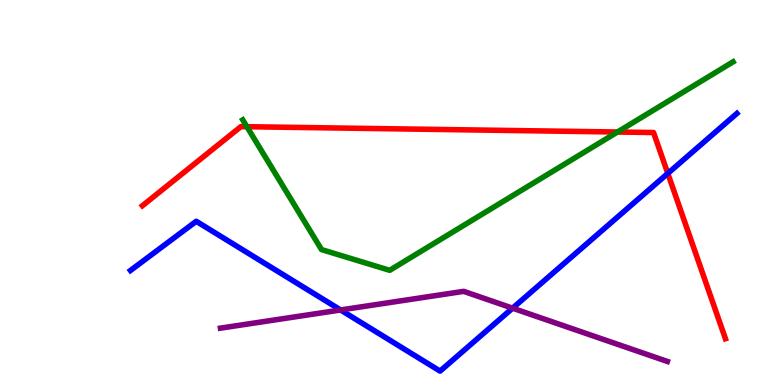[{'lines': ['blue', 'red'], 'intersections': [{'x': 8.62, 'y': 5.5}]}, {'lines': ['green', 'red'], 'intersections': [{'x': 3.19, 'y': 6.71}, {'x': 7.97, 'y': 6.57}]}, {'lines': ['purple', 'red'], 'intersections': []}, {'lines': ['blue', 'green'], 'intersections': []}, {'lines': ['blue', 'purple'], 'intersections': [{'x': 4.39, 'y': 1.95}, {'x': 6.61, 'y': 2.0}]}, {'lines': ['green', 'purple'], 'intersections': []}]